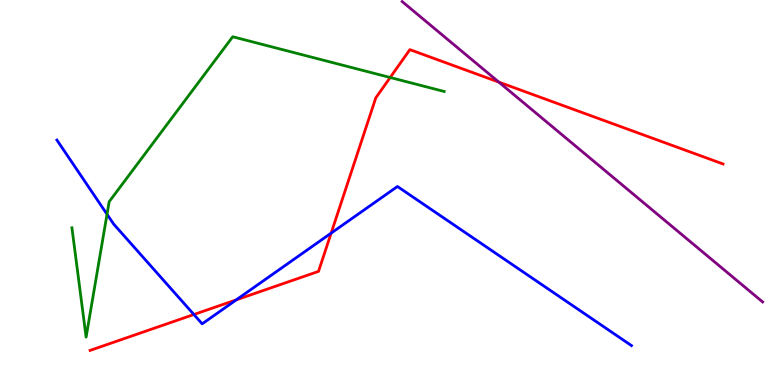[{'lines': ['blue', 'red'], 'intersections': [{'x': 2.5, 'y': 1.83}, {'x': 3.05, 'y': 2.21}, {'x': 4.27, 'y': 3.94}]}, {'lines': ['green', 'red'], 'intersections': [{'x': 5.03, 'y': 7.99}]}, {'lines': ['purple', 'red'], 'intersections': [{'x': 6.44, 'y': 7.87}]}, {'lines': ['blue', 'green'], 'intersections': [{'x': 1.38, 'y': 4.43}]}, {'lines': ['blue', 'purple'], 'intersections': []}, {'lines': ['green', 'purple'], 'intersections': []}]